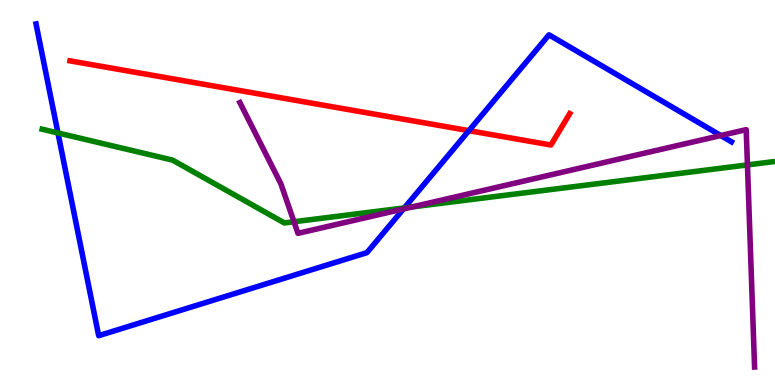[{'lines': ['blue', 'red'], 'intersections': [{'x': 6.05, 'y': 6.61}]}, {'lines': ['green', 'red'], 'intersections': []}, {'lines': ['purple', 'red'], 'intersections': []}, {'lines': ['blue', 'green'], 'intersections': [{'x': 0.748, 'y': 6.55}, {'x': 5.22, 'y': 4.6}]}, {'lines': ['blue', 'purple'], 'intersections': [{'x': 5.21, 'y': 4.57}, {'x': 9.3, 'y': 6.48}]}, {'lines': ['green', 'purple'], 'intersections': [{'x': 3.79, 'y': 4.24}, {'x': 5.32, 'y': 4.62}, {'x': 9.64, 'y': 5.72}]}]